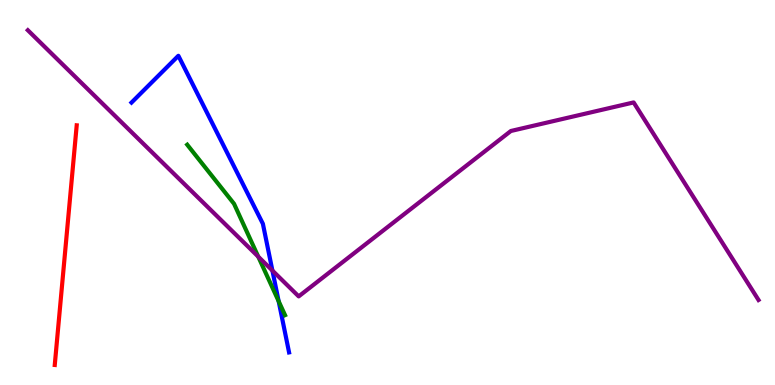[{'lines': ['blue', 'red'], 'intersections': []}, {'lines': ['green', 'red'], 'intersections': []}, {'lines': ['purple', 'red'], 'intersections': []}, {'lines': ['blue', 'green'], 'intersections': [{'x': 3.6, 'y': 2.18}]}, {'lines': ['blue', 'purple'], 'intersections': [{'x': 3.51, 'y': 2.97}]}, {'lines': ['green', 'purple'], 'intersections': [{'x': 3.33, 'y': 3.33}]}]